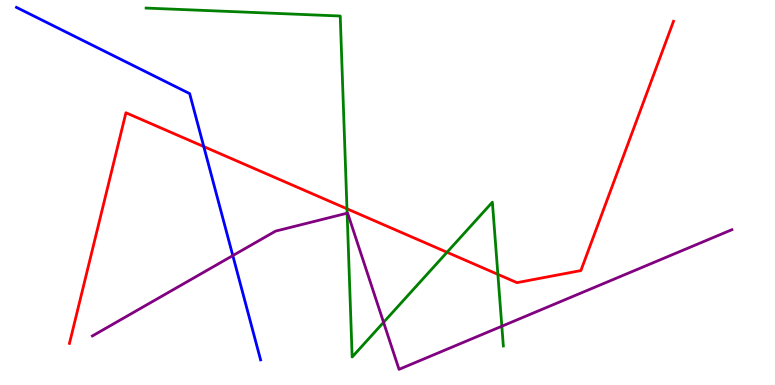[{'lines': ['blue', 'red'], 'intersections': [{'x': 2.63, 'y': 6.19}]}, {'lines': ['green', 'red'], 'intersections': [{'x': 4.48, 'y': 4.58}, {'x': 5.77, 'y': 3.45}, {'x': 6.42, 'y': 2.87}]}, {'lines': ['purple', 'red'], 'intersections': []}, {'lines': ['blue', 'green'], 'intersections': []}, {'lines': ['blue', 'purple'], 'intersections': [{'x': 3.0, 'y': 3.36}]}, {'lines': ['green', 'purple'], 'intersections': [{'x': 4.48, 'y': 4.46}, {'x': 4.95, 'y': 1.63}, {'x': 6.48, 'y': 1.53}]}]